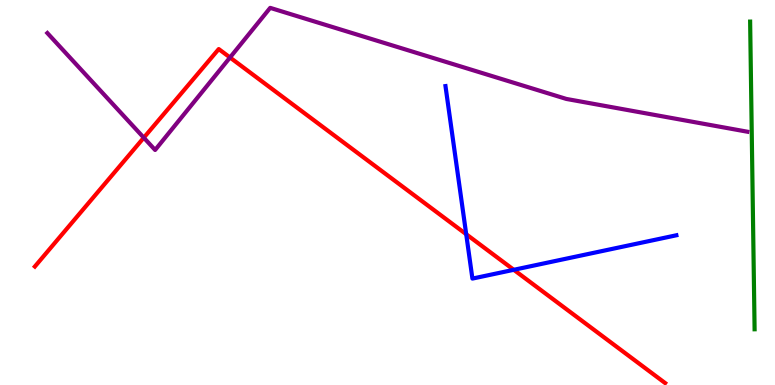[{'lines': ['blue', 'red'], 'intersections': [{'x': 6.02, 'y': 3.92}, {'x': 6.63, 'y': 2.99}]}, {'lines': ['green', 'red'], 'intersections': []}, {'lines': ['purple', 'red'], 'intersections': [{'x': 1.86, 'y': 6.42}, {'x': 2.97, 'y': 8.51}]}, {'lines': ['blue', 'green'], 'intersections': []}, {'lines': ['blue', 'purple'], 'intersections': []}, {'lines': ['green', 'purple'], 'intersections': []}]